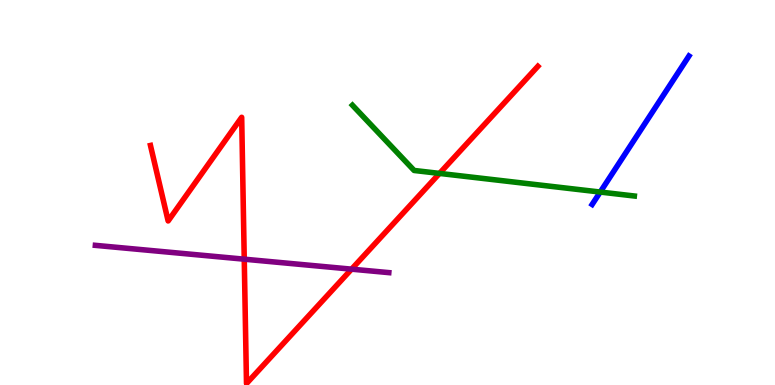[{'lines': ['blue', 'red'], 'intersections': []}, {'lines': ['green', 'red'], 'intersections': [{'x': 5.67, 'y': 5.5}]}, {'lines': ['purple', 'red'], 'intersections': [{'x': 3.15, 'y': 3.27}, {'x': 4.54, 'y': 3.01}]}, {'lines': ['blue', 'green'], 'intersections': [{'x': 7.74, 'y': 5.01}]}, {'lines': ['blue', 'purple'], 'intersections': []}, {'lines': ['green', 'purple'], 'intersections': []}]